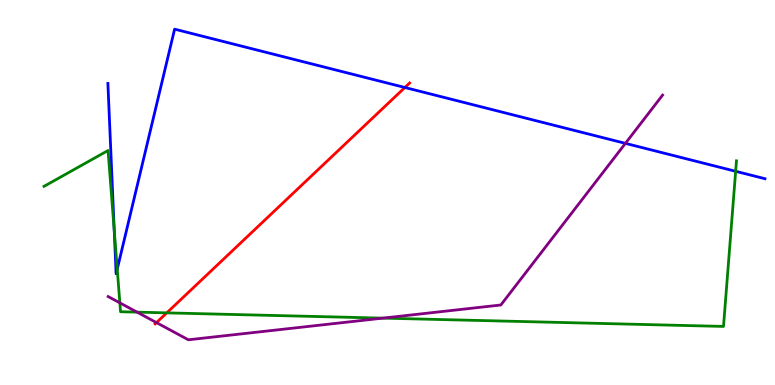[{'lines': ['blue', 'red'], 'intersections': [{'x': 5.22, 'y': 7.73}]}, {'lines': ['green', 'red'], 'intersections': [{'x': 2.15, 'y': 1.87}]}, {'lines': ['purple', 'red'], 'intersections': [{'x': 2.02, 'y': 1.62}]}, {'lines': ['blue', 'green'], 'intersections': [{'x': 1.47, 'y': 4.01}, {'x': 1.51, 'y': 3.01}, {'x': 9.49, 'y': 5.55}]}, {'lines': ['blue', 'purple'], 'intersections': [{'x': 8.07, 'y': 6.28}]}, {'lines': ['green', 'purple'], 'intersections': [{'x': 1.55, 'y': 2.13}, {'x': 1.77, 'y': 1.89}, {'x': 4.94, 'y': 1.74}]}]